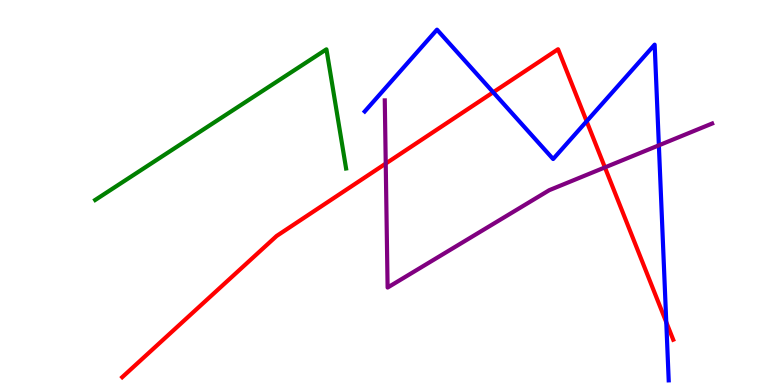[{'lines': ['blue', 'red'], 'intersections': [{'x': 6.36, 'y': 7.6}, {'x': 7.57, 'y': 6.85}, {'x': 8.6, 'y': 1.63}]}, {'lines': ['green', 'red'], 'intersections': []}, {'lines': ['purple', 'red'], 'intersections': [{'x': 4.98, 'y': 5.75}, {'x': 7.81, 'y': 5.65}]}, {'lines': ['blue', 'green'], 'intersections': []}, {'lines': ['blue', 'purple'], 'intersections': [{'x': 8.5, 'y': 6.23}]}, {'lines': ['green', 'purple'], 'intersections': []}]